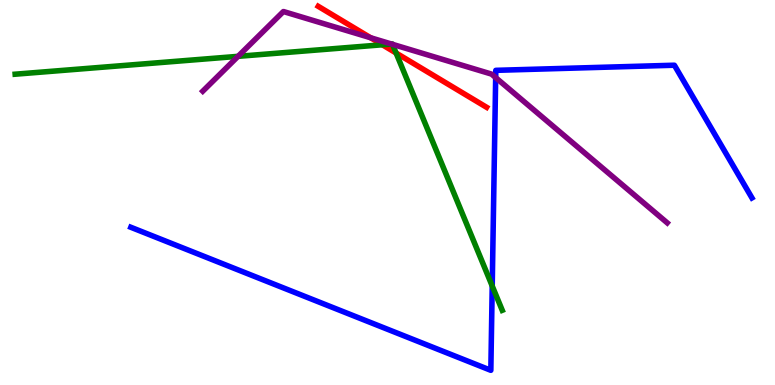[{'lines': ['blue', 'red'], 'intersections': []}, {'lines': ['green', 'red'], 'intersections': [{'x': 4.93, 'y': 8.84}, {'x': 5.11, 'y': 8.62}]}, {'lines': ['purple', 'red'], 'intersections': [{'x': 4.78, 'y': 9.02}]}, {'lines': ['blue', 'green'], 'intersections': [{'x': 6.35, 'y': 2.57}]}, {'lines': ['blue', 'purple'], 'intersections': [{'x': 6.4, 'y': 7.98}]}, {'lines': ['green', 'purple'], 'intersections': [{'x': 3.07, 'y': 8.54}, {'x': 5.05, 'y': 8.86}, {'x': 5.06, 'y': 8.85}]}]